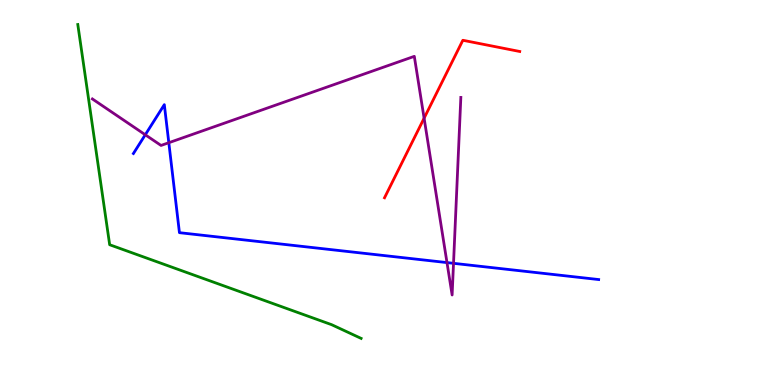[{'lines': ['blue', 'red'], 'intersections': []}, {'lines': ['green', 'red'], 'intersections': []}, {'lines': ['purple', 'red'], 'intersections': [{'x': 5.47, 'y': 6.93}]}, {'lines': ['blue', 'green'], 'intersections': []}, {'lines': ['blue', 'purple'], 'intersections': [{'x': 1.87, 'y': 6.5}, {'x': 2.18, 'y': 6.29}, {'x': 5.77, 'y': 3.18}, {'x': 5.85, 'y': 3.16}]}, {'lines': ['green', 'purple'], 'intersections': []}]